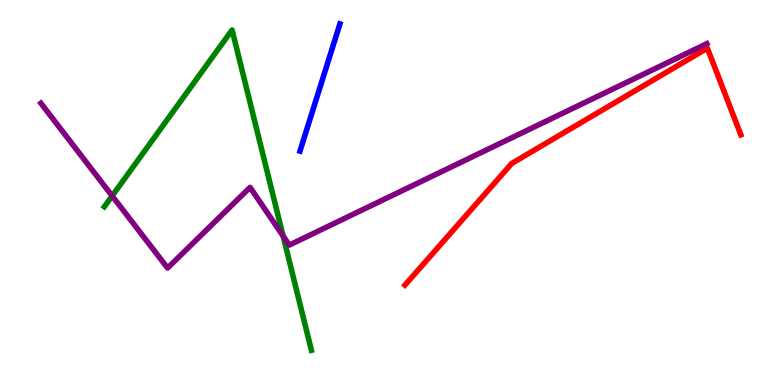[{'lines': ['blue', 'red'], 'intersections': []}, {'lines': ['green', 'red'], 'intersections': []}, {'lines': ['purple', 'red'], 'intersections': []}, {'lines': ['blue', 'green'], 'intersections': []}, {'lines': ['blue', 'purple'], 'intersections': []}, {'lines': ['green', 'purple'], 'intersections': [{'x': 1.45, 'y': 4.91}, {'x': 3.65, 'y': 3.87}]}]